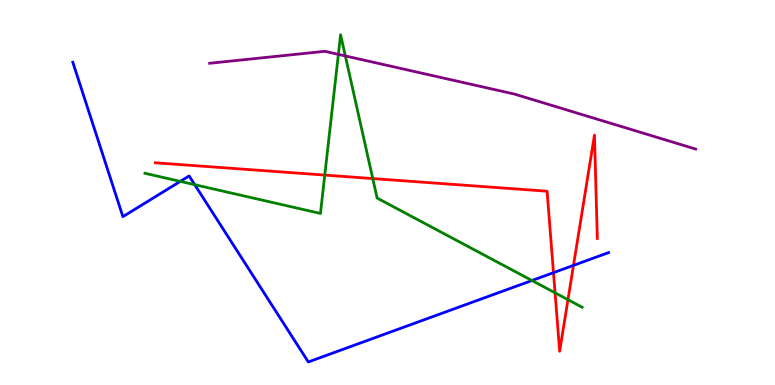[{'lines': ['blue', 'red'], 'intersections': [{'x': 7.14, 'y': 2.92}, {'x': 7.4, 'y': 3.11}]}, {'lines': ['green', 'red'], 'intersections': [{'x': 4.19, 'y': 5.45}, {'x': 4.81, 'y': 5.36}, {'x': 7.16, 'y': 2.39}, {'x': 7.33, 'y': 2.22}]}, {'lines': ['purple', 'red'], 'intersections': []}, {'lines': ['blue', 'green'], 'intersections': [{'x': 2.33, 'y': 5.29}, {'x': 2.51, 'y': 5.2}, {'x': 6.86, 'y': 2.71}]}, {'lines': ['blue', 'purple'], 'intersections': []}, {'lines': ['green', 'purple'], 'intersections': [{'x': 4.37, 'y': 8.59}, {'x': 4.46, 'y': 8.55}]}]